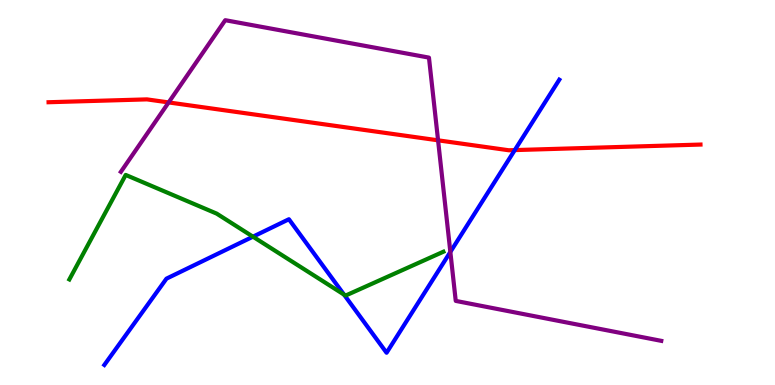[{'lines': ['blue', 'red'], 'intersections': [{'x': 6.64, 'y': 6.1}]}, {'lines': ['green', 'red'], 'intersections': []}, {'lines': ['purple', 'red'], 'intersections': [{'x': 2.18, 'y': 7.34}, {'x': 5.65, 'y': 6.36}]}, {'lines': ['blue', 'green'], 'intersections': [{'x': 3.26, 'y': 3.85}, {'x': 4.44, 'y': 2.35}]}, {'lines': ['blue', 'purple'], 'intersections': [{'x': 5.81, 'y': 3.46}]}, {'lines': ['green', 'purple'], 'intersections': []}]